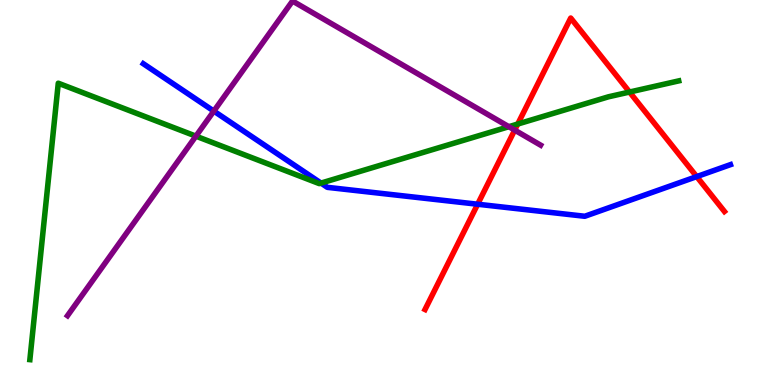[{'lines': ['blue', 'red'], 'intersections': [{'x': 6.16, 'y': 4.7}, {'x': 8.99, 'y': 5.41}]}, {'lines': ['green', 'red'], 'intersections': [{'x': 6.68, 'y': 6.78}, {'x': 8.12, 'y': 7.61}]}, {'lines': ['purple', 'red'], 'intersections': [{'x': 6.64, 'y': 6.62}]}, {'lines': ['blue', 'green'], 'intersections': [{'x': 4.14, 'y': 5.24}]}, {'lines': ['blue', 'purple'], 'intersections': [{'x': 2.76, 'y': 7.11}]}, {'lines': ['green', 'purple'], 'intersections': [{'x': 2.53, 'y': 6.46}, {'x': 6.57, 'y': 6.71}]}]